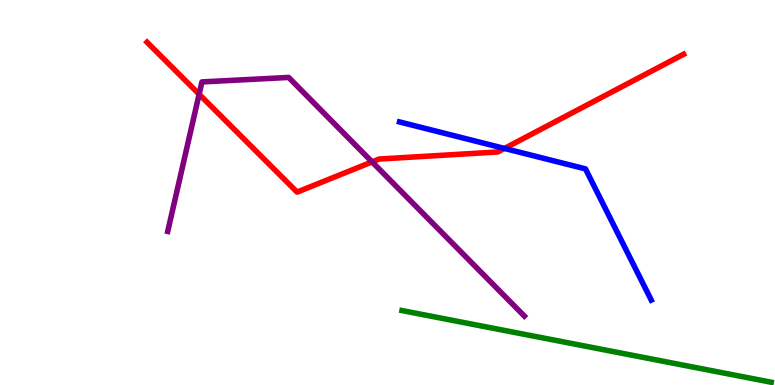[{'lines': ['blue', 'red'], 'intersections': [{'x': 6.51, 'y': 6.14}]}, {'lines': ['green', 'red'], 'intersections': []}, {'lines': ['purple', 'red'], 'intersections': [{'x': 2.57, 'y': 7.55}, {'x': 4.8, 'y': 5.8}]}, {'lines': ['blue', 'green'], 'intersections': []}, {'lines': ['blue', 'purple'], 'intersections': []}, {'lines': ['green', 'purple'], 'intersections': []}]